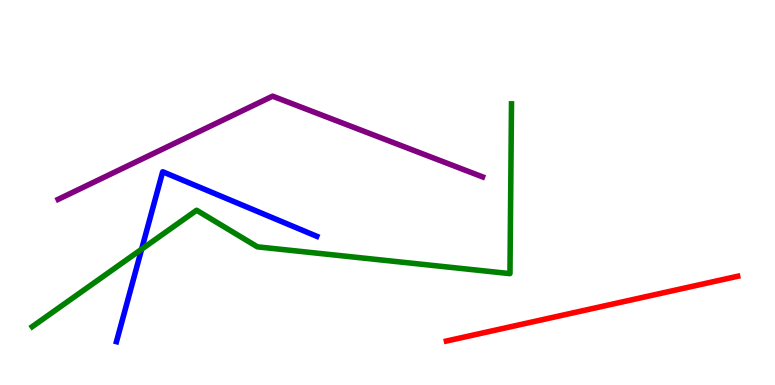[{'lines': ['blue', 'red'], 'intersections': []}, {'lines': ['green', 'red'], 'intersections': []}, {'lines': ['purple', 'red'], 'intersections': []}, {'lines': ['blue', 'green'], 'intersections': [{'x': 1.83, 'y': 3.53}]}, {'lines': ['blue', 'purple'], 'intersections': []}, {'lines': ['green', 'purple'], 'intersections': []}]